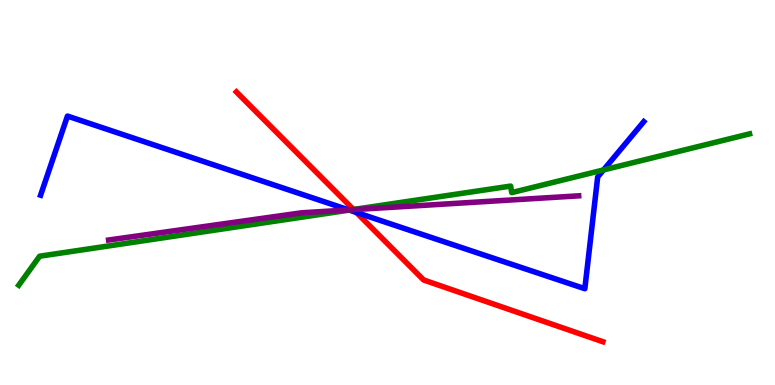[{'lines': ['blue', 'red'], 'intersections': [{'x': 4.6, 'y': 4.48}]}, {'lines': ['green', 'red'], 'intersections': [{'x': 4.56, 'y': 4.56}]}, {'lines': ['purple', 'red'], 'intersections': [{'x': 4.56, 'y': 4.56}]}, {'lines': ['blue', 'green'], 'intersections': [{'x': 4.51, 'y': 4.54}, {'x': 7.79, 'y': 5.59}]}, {'lines': ['blue', 'purple'], 'intersections': [{'x': 4.5, 'y': 4.55}]}, {'lines': ['green', 'purple'], 'intersections': [{'x': 4.54, 'y': 4.55}]}]